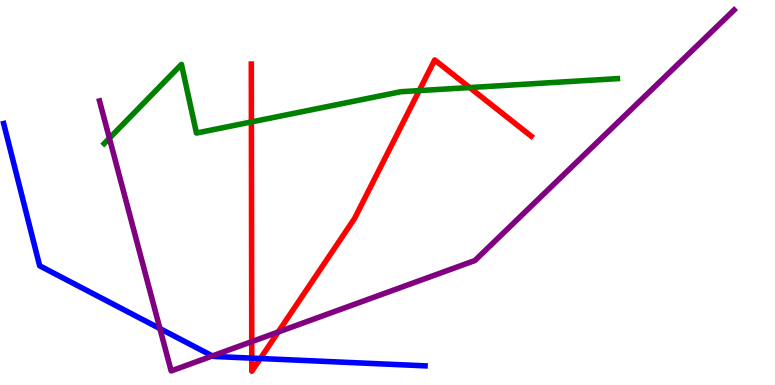[{'lines': ['blue', 'red'], 'intersections': [{'x': 3.25, 'y': 0.698}, {'x': 3.36, 'y': 0.688}]}, {'lines': ['green', 'red'], 'intersections': [{'x': 3.24, 'y': 6.83}, {'x': 5.41, 'y': 7.65}, {'x': 6.06, 'y': 7.73}]}, {'lines': ['purple', 'red'], 'intersections': [{'x': 3.25, 'y': 1.13}, {'x': 3.59, 'y': 1.38}]}, {'lines': ['blue', 'green'], 'intersections': []}, {'lines': ['blue', 'purple'], 'intersections': [{'x': 2.06, 'y': 1.47}, {'x': 2.74, 'y': 0.755}]}, {'lines': ['green', 'purple'], 'intersections': [{'x': 1.41, 'y': 6.41}]}]